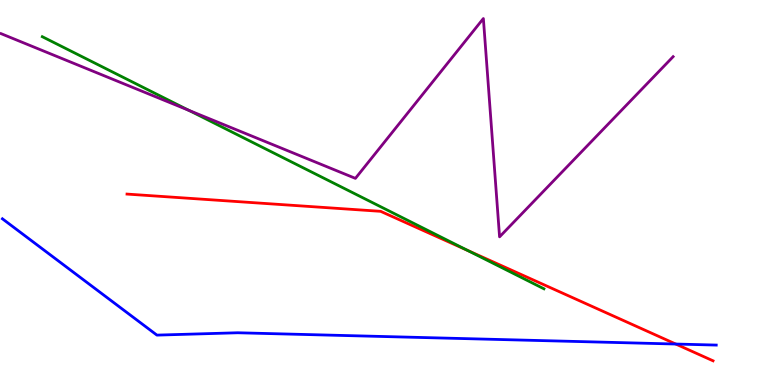[{'lines': ['blue', 'red'], 'intersections': [{'x': 8.72, 'y': 1.06}]}, {'lines': ['green', 'red'], 'intersections': [{'x': 6.03, 'y': 3.5}]}, {'lines': ['purple', 'red'], 'intersections': []}, {'lines': ['blue', 'green'], 'intersections': []}, {'lines': ['blue', 'purple'], 'intersections': []}, {'lines': ['green', 'purple'], 'intersections': [{'x': 2.44, 'y': 7.13}]}]